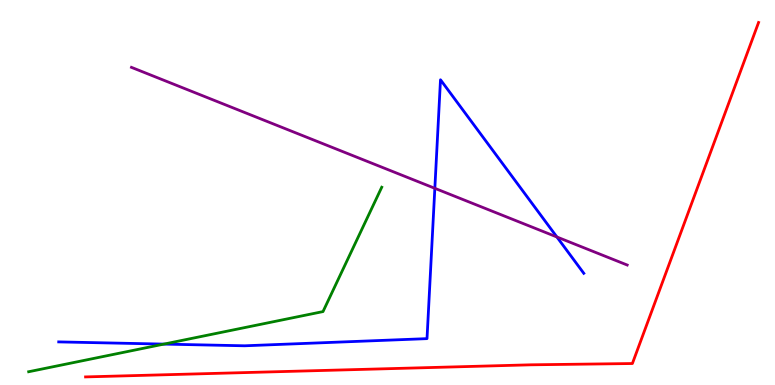[{'lines': ['blue', 'red'], 'intersections': []}, {'lines': ['green', 'red'], 'intersections': []}, {'lines': ['purple', 'red'], 'intersections': []}, {'lines': ['blue', 'green'], 'intersections': [{'x': 2.11, 'y': 1.06}]}, {'lines': ['blue', 'purple'], 'intersections': [{'x': 5.61, 'y': 5.11}, {'x': 7.19, 'y': 3.84}]}, {'lines': ['green', 'purple'], 'intersections': []}]